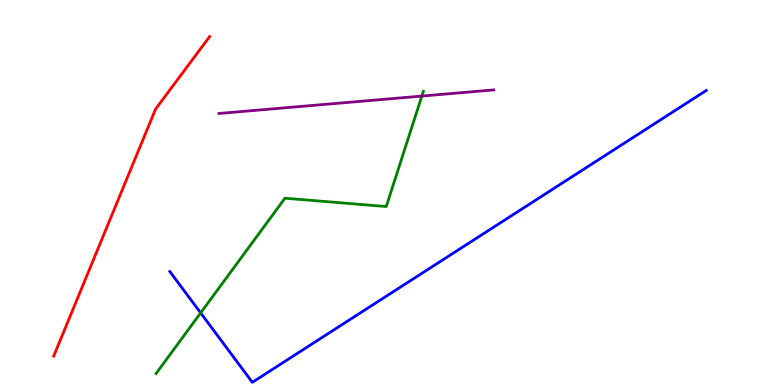[{'lines': ['blue', 'red'], 'intersections': []}, {'lines': ['green', 'red'], 'intersections': []}, {'lines': ['purple', 'red'], 'intersections': []}, {'lines': ['blue', 'green'], 'intersections': [{'x': 2.59, 'y': 1.87}]}, {'lines': ['blue', 'purple'], 'intersections': []}, {'lines': ['green', 'purple'], 'intersections': [{'x': 5.44, 'y': 7.5}]}]